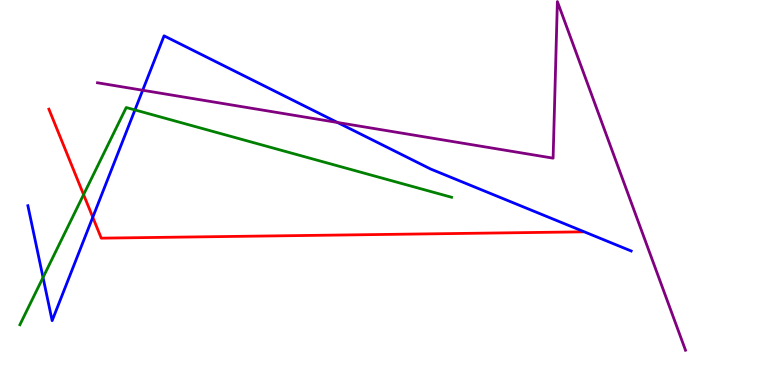[{'lines': ['blue', 'red'], 'intersections': [{'x': 1.2, 'y': 4.36}]}, {'lines': ['green', 'red'], 'intersections': [{'x': 1.08, 'y': 4.94}]}, {'lines': ['purple', 'red'], 'intersections': []}, {'lines': ['blue', 'green'], 'intersections': [{'x': 0.555, 'y': 2.79}, {'x': 1.74, 'y': 7.14}]}, {'lines': ['blue', 'purple'], 'intersections': [{'x': 1.84, 'y': 7.66}, {'x': 4.35, 'y': 6.82}]}, {'lines': ['green', 'purple'], 'intersections': []}]